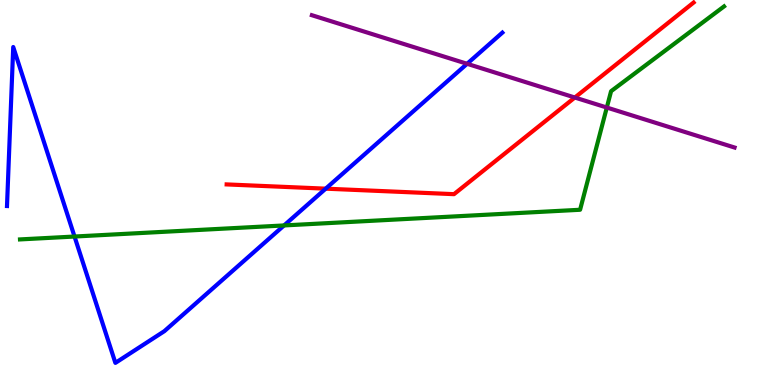[{'lines': ['blue', 'red'], 'intersections': [{'x': 4.2, 'y': 5.1}]}, {'lines': ['green', 'red'], 'intersections': []}, {'lines': ['purple', 'red'], 'intersections': [{'x': 7.42, 'y': 7.47}]}, {'lines': ['blue', 'green'], 'intersections': [{'x': 0.962, 'y': 3.86}, {'x': 3.67, 'y': 4.14}]}, {'lines': ['blue', 'purple'], 'intersections': [{'x': 6.03, 'y': 8.34}]}, {'lines': ['green', 'purple'], 'intersections': [{'x': 7.83, 'y': 7.21}]}]